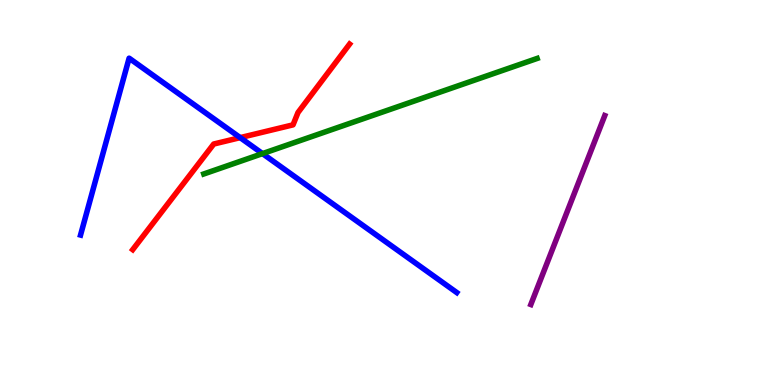[{'lines': ['blue', 'red'], 'intersections': [{'x': 3.1, 'y': 6.43}]}, {'lines': ['green', 'red'], 'intersections': []}, {'lines': ['purple', 'red'], 'intersections': []}, {'lines': ['blue', 'green'], 'intersections': [{'x': 3.39, 'y': 6.01}]}, {'lines': ['blue', 'purple'], 'intersections': []}, {'lines': ['green', 'purple'], 'intersections': []}]